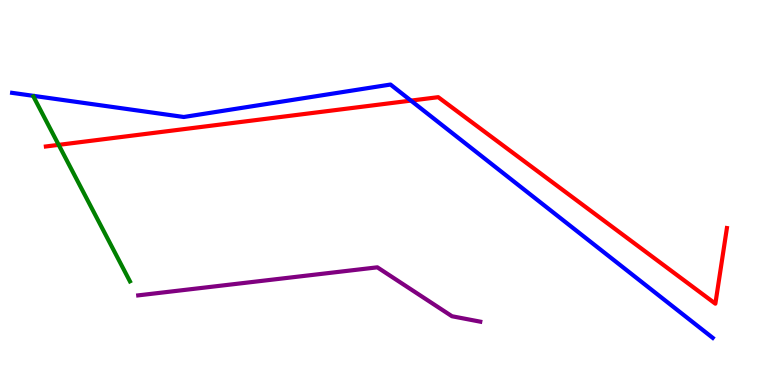[{'lines': ['blue', 'red'], 'intersections': [{'x': 5.3, 'y': 7.39}]}, {'lines': ['green', 'red'], 'intersections': [{'x': 0.757, 'y': 6.24}]}, {'lines': ['purple', 'red'], 'intersections': []}, {'lines': ['blue', 'green'], 'intersections': []}, {'lines': ['blue', 'purple'], 'intersections': []}, {'lines': ['green', 'purple'], 'intersections': []}]